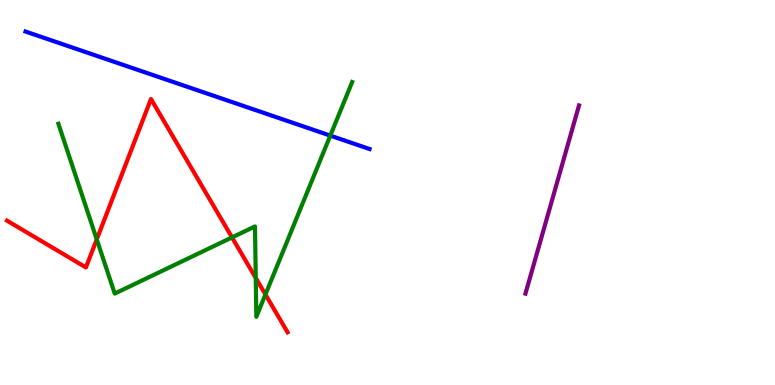[{'lines': ['blue', 'red'], 'intersections': []}, {'lines': ['green', 'red'], 'intersections': [{'x': 1.25, 'y': 3.78}, {'x': 2.99, 'y': 3.83}, {'x': 3.3, 'y': 2.78}, {'x': 3.42, 'y': 2.35}]}, {'lines': ['purple', 'red'], 'intersections': []}, {'lines': ['blue', 'green'], 'intersections': [{'x': 4.26, 'y': 6.48}]}, {'lines': ['blue', 'purple'], 'intersections': []}, {'lines': ['green', 'purple'], 'intersections': []}]